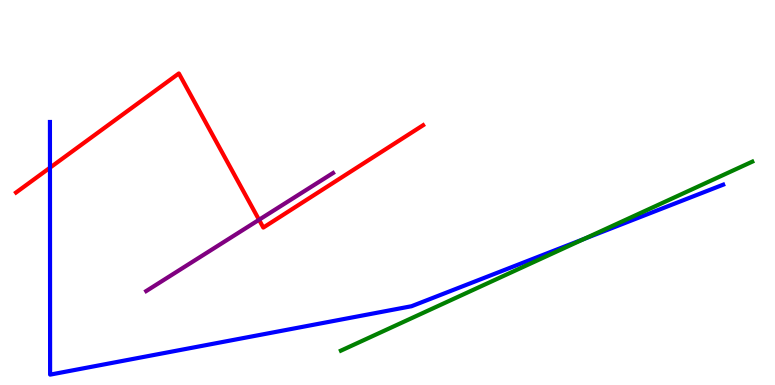[{'lines': ['blue', 'red'], 'intersections': [{'x': 0.645, 'y': 5.64}]}, {'lines': ['green', 'red'], 'intersections': []}, {'lines': ['purple', 'red'], 'intersections': [{'x': 3.34, 'y': 4.29}]}, {'lines': ['blue', 'green'], 'intersections': [{'x': 7.54, 'y': 3.79}]}, {'lines': ['blue', 'purple'], 'intersections': []}, {'lines': ['green', 'purple'], 'intersections': []}]